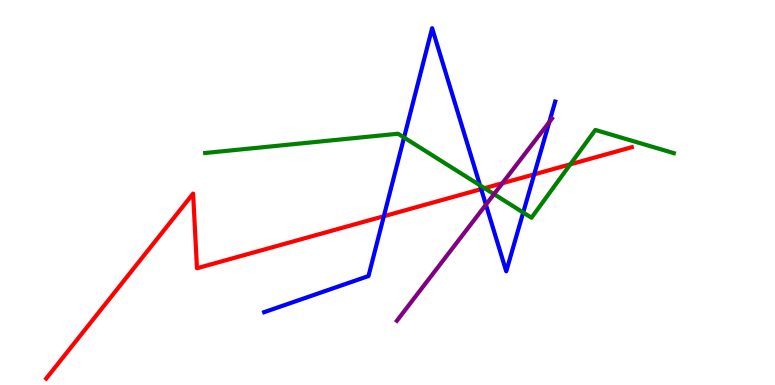[{'lines': ['blue', 'red'], 'intersections': [{'x': 4.95, 'y': 4.38}, {'x': 6.21, 'y': 5.09}, {'x': 6.89, 'y': 5.47}]}, {'lines': ['green', 'red'], 'intersections': [{'x': 6.25, 'y': 5.11}, {'x': 7.36, 'y': 5.73}]}, {'lines': ['purple', 'red'], 'intersections': [{'x': 6.48, 'y': 5.24}]}, {'lines': ['blue', 'green'], 'intersections': [{'x': 5.21, 'y': 6.43}, {'x': 6.19, 'y': 5.19}, {'x': 6.75, 'y': 4.48}]}, {'lines': ['blue', 'purple'], 'intersections': [{'x': 6.27, 'y': 4.68}, {'x': 7.09, 'y': 6.83}]}, {'lines': ['green', 'purple'], 'intersections': [{'x': 6.37, 'y': 4.96}]}]